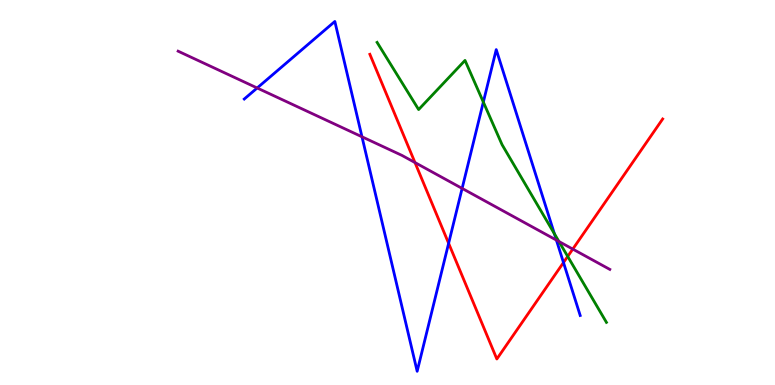[{'lines': ['blue', 'red'], 'intersections': [{'x': 5.79, 'y': 3.68}, {'x': 7.27, 'y': 3.18}]}, {'lines': ['green', 'red'], 'intersections': [{'x': 7.33, 'y': 3.34}]}, {'lines': ['purple', 'red'], 'intersections': [{'x': 5.35, 'y': 5.78}, {'x': 7.39, 'y': 3.53}]}, {'lines': ['blue', 'green'], 'intersections': [{'x': 6.24, 'y': 7.35}, {'x': 7.15, 'y': 3.93}]}, {'lines': ['blue', 'purple'], 'intersections': [{'x': 3.32, 'y': 7.71}, {'x': 4.67, 'y': 6.45}, {'x': 5.96, 'y': 5.11}, {'x': 7.18, 'y': 3.76}]}, {'lines': ['green', 'purple'], 'intersections': [{'x': 7.21, 'y': 3.73}]}]